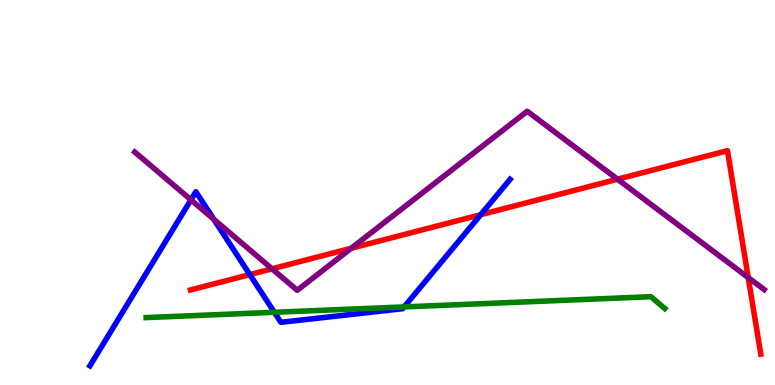[{'lines': ['blue', 'red'], 'intersections': [{'x': 3.22, 'y': 2.87}, {'x': 6.2, 'y': 4.42}]}, {'lines': ['green', 'red'], 'intersections': []}, {'lines': ['purple', 'red'], 'intersections': [{'x': 3.51, 'y': 3.02}, {'x': 4.53, 'y': 3.55}, {'x': 7.97, 'y': 5.35}, {'x': 9.65, 'y': 2.79}]}, {'lines': ['blue', 'green'], 'intersections': [{'x': 3.54, 'y': 1.89}, {'x': 5.21, 'y': 2.03}]}, {'lines': ['blue', 'purple'], 'intersections': [{'x': 2.46, 'y': 4.81}, {'x': 2.76, 'y': 4.31}]}, {'lines': ['green', 'purple'], 'intersections': []}]